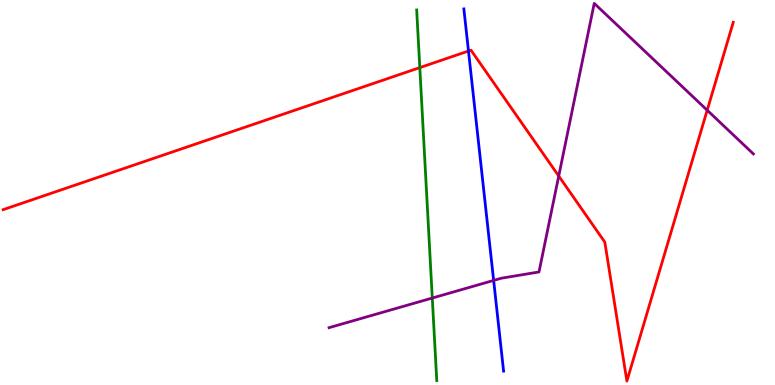[{'lines': ['blue', 'red'], 'intersections': [{'x': 6.04, 'y': 8.67}]}, {'lines': ['green', 'red'], 'intersections': [{'x': 5.42, 'y': 8.24}]}, {'lines': ['purple', 'red'], 'intersections': [{'x': 7.21, 'y': 5.43}, {'x': 9.13, 'y': 7.14}]}, {'lines': ['blue', 'green'], 'intersections': []}, {'lines': ['blue', 'purple'], 'intersections': [{'x': 6.37, 'y': 2.72}]}, {'lines': ['green', 'purple'], 'intersections': [{'x': 5.58, 'y': 2.26}]}]